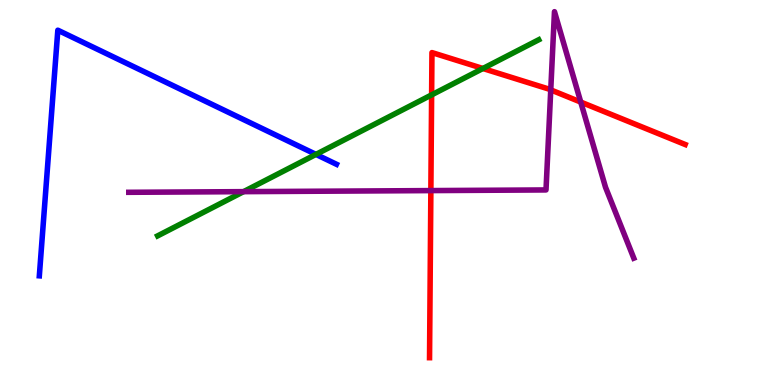[{'lines': ['blue', 'red'], 'intersections': []}, {'lines': ['green', 'red'], 'intersections': [{'x': 5.57, 'y': 7.54}, {'x': 6.23, 'y': 8.22}]}, {'lines': ['purple', 'red'], 'intersections': [{'x': 5.56, 'y': 5.05}, {'x': 7.11, 'y': 7.67}, {'x': 7.49, 'y': 7.35}]}, {'lines': ['blue', 'green'], 'intersections': [{'x': 4.08, 'y': 5.99}]}, {'lines': ['blue', 'purple'], 'intersections': []}, {'lines': ['green', 'purple'], 'intersections': [{'x': 3.14, 'y': 5.02}]}]